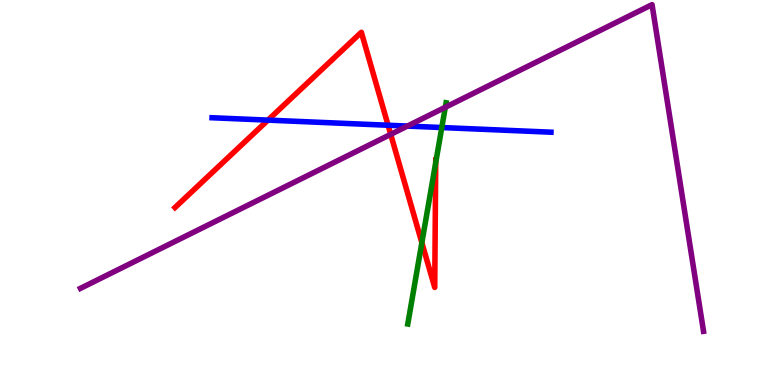[{'lines': ['blue', 'red'], 'intersections': [{'x': 3.46, 'y': 6.88}, {'x': 5.01, 'y': 6.75}]}, {'lines': ['green', 'red'], 'intersections': [{'x': 5.44, 'y': 3.7}, {'x': 5.62, 'y': 5.78}]}, {'lines': ['purple', 'red'], 'intersections': [{'x': 5.04, 'y': 6.51}]}, {'lines': ['blue', 'green'], 'intersections': [{'x': 5.7, 'y': 6.69}]}, {'lines': ['blue', 'purple'], 'intersections': [{'x': 5.26, 'y': 6.73}]}, {'lines': ['green', 'purple'], 'intersections': [{'x': 5.75, 'y': 7.21}]}]